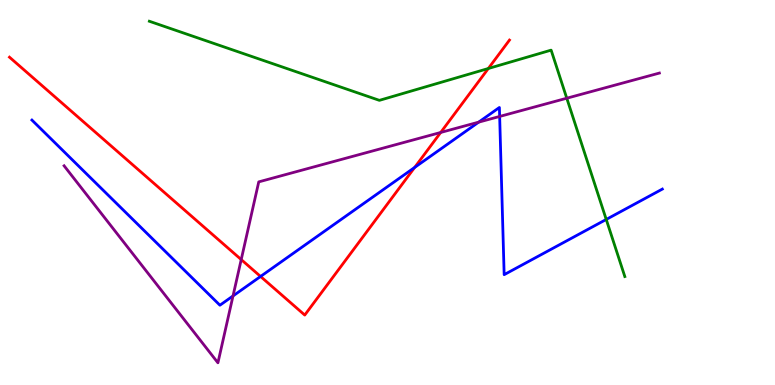[{'lines': ['blue', 'red'], 'intersections': [{'x': 3.36, 'y': 2.82}, {'x': 5.35, 'y': 5.65}]}, {'lines': ['green', 'red'], 'intersections': [{'x': 6.3, 'y': 8.22}]}, {'lines': ['purple', 'red'], 'intersections': [{'x': 3.11, 'y': 3.26}, {'x': 5.69, 'y': 6.56}]}, {'lines': ['blue', 'green'], 'intersections': [{'x': 7.82, 'y': 4.3}]}, {'lines': ['blue', 'purple'], 'intersections': [{'x': 3.01, 'y': 2.31}, {'x': 6.18, 'y': 6.83}, {'x': 6.45, 'y': 6.98}]}, {'lines': ['green', 'purple'], 'intersections': [{'x': 7.31, 'y': 7.45}]}]